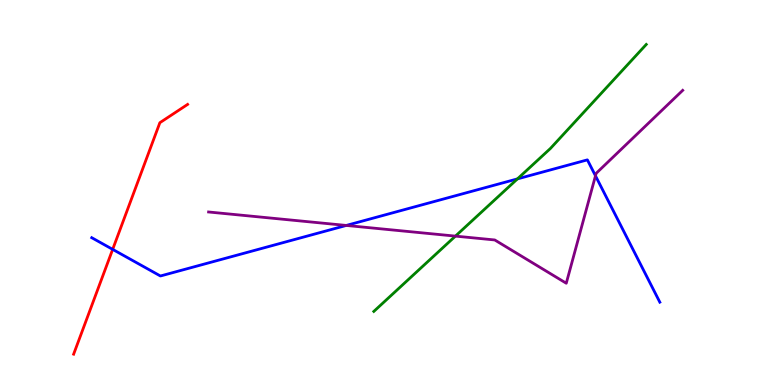[{'lines': ['blue', 'red'], 'intersections': [{'x': 1.45, 'y': 3.52}]}, {'lines': ['green', 'red'], 'intersections': []}, {'lines': ['purple', 'red'], 'intersections': []}, {'lines': ['blue', 'green'], 'intersections': [{'x': 6.68, 'y': 5.35}]}, {'lines': ['blue', 'purple'], 'intersections': [{'x': 4.47, 'y': 4.14}, {'x': 7.68, 'y': 5.43}]}, {'lines': ['green', 'purple'], 'intersections': [{'x': 5.88, 'y': 3.87}]}]